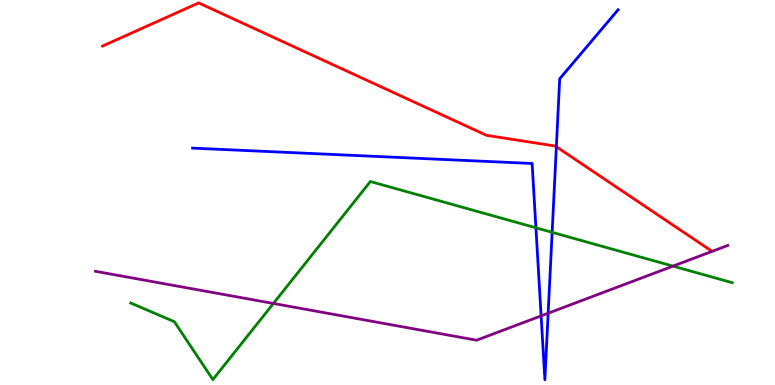[{'lines': ['blue', 'red'], 'intersections': [{'x': 7.18, 'y': 6.19}]}, {'lines': ['green', 'red'], 'intersections': []}, {'lines': ['purple', 'red'], 'intersections': []}, {'lines': ['blue', 'green'], 'intersections': [{'x': 6.92, 'y': 4.08}, {'x': 7.12, 'y': 3.97}]}, {'lines': ['blue', 'purple'], 'intersections': [{'x': 6.98, 'y': 1.8}, {'x': 7.07, 'y': 1.86}]}, {'lines': ['green', 'purple'], 'intersections': [{'x': 3.53, 'y': 2.12}, {'x': 8.68, 'y': 3.09}]}]